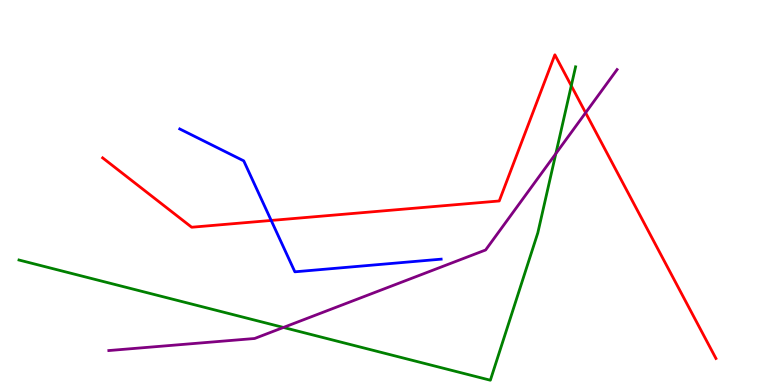[{'lines': ['blue', 'red'], 'intersections': [{'x': 3.5, 'y': 4.27}]}, {'lines': ['green', 'red'], 'intersections': [{'x': 7.37, 'y': 7.77}]}, {'lines': ['purple', 'red'], 'intersections': [{'x': 7.56, 'y': 7.07}]}, {'lines': ['blue', 'green'], 'intersections': []}, {'lines': ['blue', 'purple'], 'intersections': []}, {'lines': ['green', 'purple'], 'intersections': [{'x': 3.66, 'y': 1.49}, {'x': 7.17, 'y': 6.01}]}]